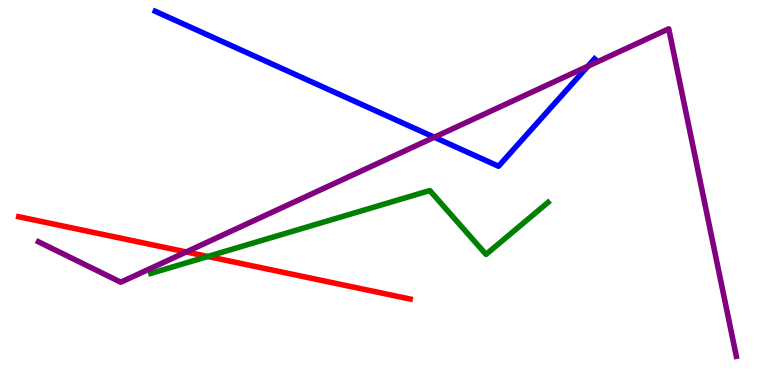[{'lines': ['blue', 'red'], 'intersections': []}, {'lines': ['green', 'red'], 'intersections': [{'x': 2.68, 'y': 3.34}]}, {'lines': ['purple', 'red'], 'intersections': [{'x': 2.4, 'y': 3.46}]}, {'lines': ['blue', 'green'], 'intersections': []}, {'lines': ['blue', 'purple'], 'intersections': [{'x': 5.6, 'y': 6.44}, {'x': 7.59, 'y': 8.28}]}, {'lines': ['green', 'purple'], 'intersections': []}]